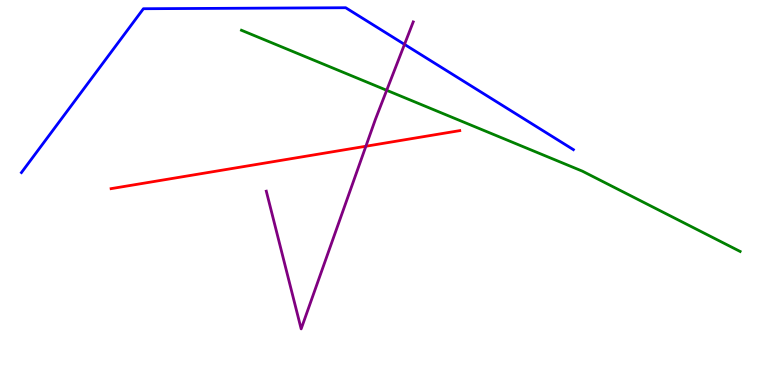[{'lines': ['blue', 'red'], 'intersections': []}, {'lines': ['green', 'red'], 'intersections': []}, {'lines': ['purple', 'red'], 'intersections': [{'x': 4.72, 'y': 6.2}]}, {'lines': ['blue', 'green'], 'intersections': []}, {'lines': ['blue', 'purple'], 'intersections': [{'x': 5.22, 'y': 8.85}]}, {'lines': ['green', 'purple'], 'intersections': [{'x': 4.99, 'y': 7.65}]}]